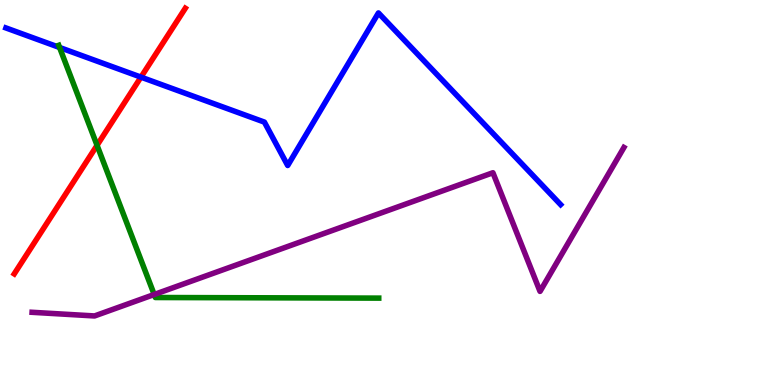[{'lines': ['blue', 'red'], 'intersections': [{'x': 1.82, 'y': 8.0}]}, {'lines': ['green', 'red'], 'intersections': [{'x': 1.25, 'y': 6.23}]}, {'lines': ['purple', 'red'], 'intersections': []}, {'lines': ['blue', 'green'], 'intersections': [{'x': 0.769, 'y': 8.77}]}, {'lines': ['blue', 'purple'], 'intersections': []}, {'lines': ['green', 'purple'], 'intersections': [{'x': 1.99, 'y': 2.35}]}]